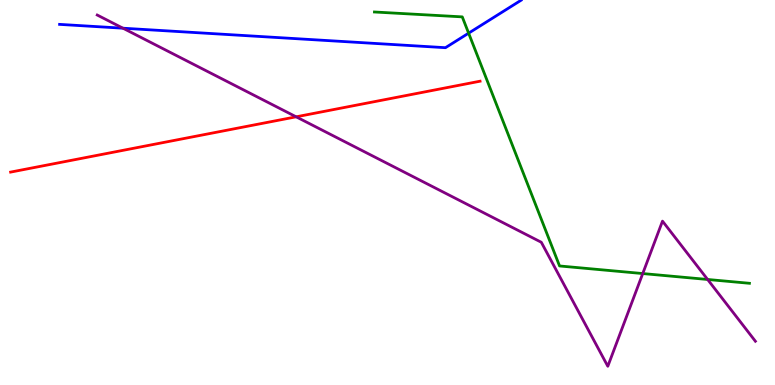[{'lines': ['blue', 'red'], 'intersections': []}, {'lines': ['green', 'red'], 'intersections': []}, {'lines': ['purple', 'red'], 'intersections': [{'x': 3.82, 'y': 6.97}]}, {'lines': ['blue', 'green'], 'intersections': [{'x': 6.05, 'y': 9.14}]}, {'lines': ['blue', 'purple'], 'intersections': [{'x': 1.59, 'y': 9.27}]}, {'lines': ['green', 'purple'], 'intersections': [{'x': 8.29, 'y': 2.89}, {'x': 9.13, 'y': 2.74}]}]